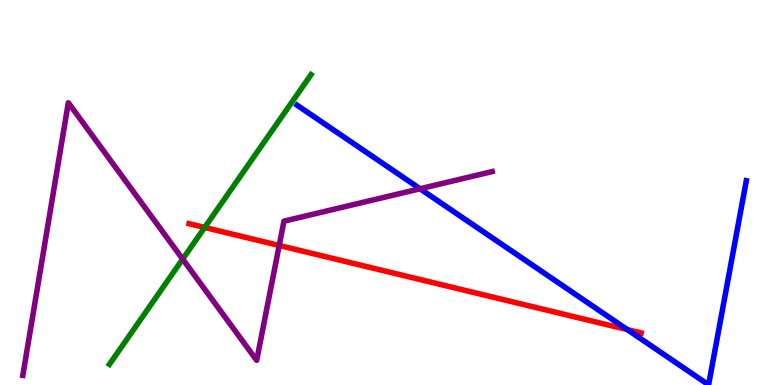[{'lines': ['blue', 'red'], 'intersections': [{'x': 8.09, 'y': 1.44}]}, {'lines': ['green', 'red'], 'intersections': [{'x': 2.64, 'y': 4.09}]}, {'lines': ['purple', 'red'], 'intersections': [{'x': 3.6, 'y': 3.62}]}, {'lines': ['blue', 'green'], 'intersections': []}, {'lines': ['blue', 'purple'], 'intersections': [{'x': 5.42, 'y': 5.1}]}, {'lines': ['green', 'purple'], 'intersections': [{'x': 2.36, 'y': 3.27}]}]